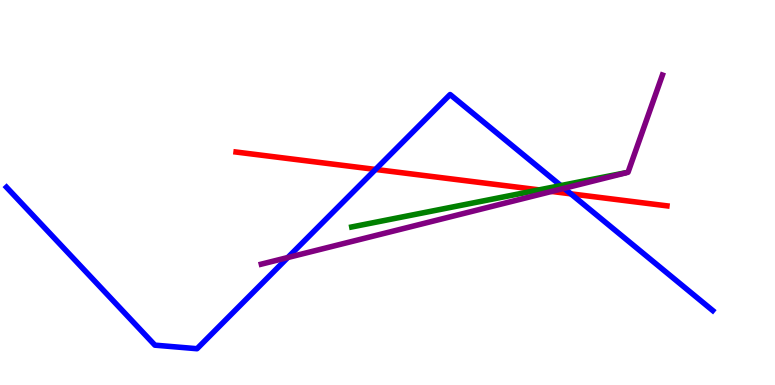[{'lines': ['blue', 'red'], 'intersections': [{'x': 4.85, 'y': 5.6}, {'x': 7.37, 'y': 4.97}]}, {'lines': ['green', 'red'], 'intersections': [{'x': 6.96, 'y': 5.07}]}, {'lines': ['purple', 'red'], 'intersections': [{'x': 7.12, 'y': 5.03}]}, {'lines': ['blue', 'green'], 'intersections': [{'x': 7.24, 'y': 5.18}]}, {'lines': ['blue', 'purple'], 'intersections': [{'x': 3.71, 'y': 3.31}, {'x': 7.28, 'y': 5.11}]}, {'lines': ['green', 'purple'], 'intersections': []}]